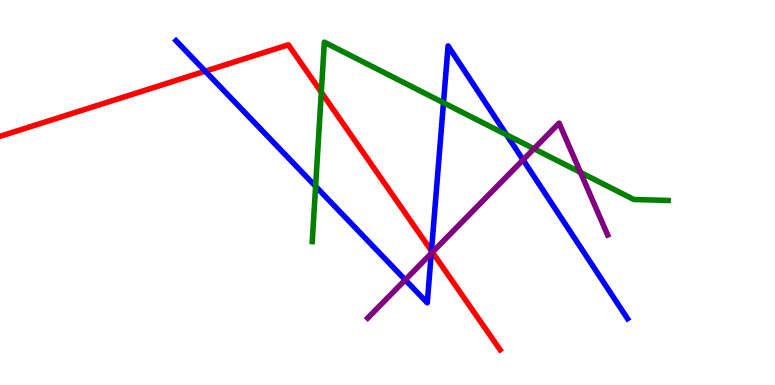[{'lines': ['blue', 'red'], 'intersections': [{'x': 2.65, 'y': 8.15}, {'x': 5.57, 'y': 3.48}]}, {'lines': ['green', 'red'], 'intersections': [{'x': 4.15, 'y': 7.6}]}, {'lines': ['purple', 'red'], 'intersections': [{'x': 5.58, 'y': 3.45}]}, {'lines': ['blue', 'green'], 'intersections': [{'x': 4.07, 'y': 5.16}, {'x': 5.72, 'y': 7.33}, {'x': 6.54, 'y': 6.5}]}, {'lines': ['blue', 'purple'], 'intersections': [{'x': 5.23, 'y': 2.73}, {'x': 5.56, 'y': 3.42}, {'x': 6.75, 'y': 5.85}]}, {'lines': ['green', 'purple'], 'intersections': [{'x': 6.89, 'y': 6.14}, {'x': 7.49, 'y': 5.52}]}]